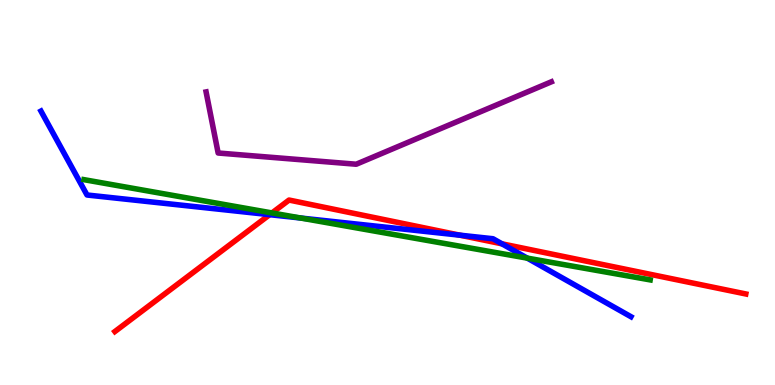[{'lines': ['blue', 'red'], 'intersections': [{'x': 3.48, 'y': 4.42}, {'x': 5.93, 'y': 3.89}, {'x': 6.48, 'y': 3.67}]}, {'lines': ['green', 'red'], 'intersections': [{'x': 3.51, 'y': 4.47}]}, {'lines': ['purple', 'red'], 'intersections': []}, {'lines': ['blue', 'green'], 'intersections': [{'x': 3.88, 'y': 4.34}, {'x': 6.8, 'y': 3.3}]}, {'lines': ['blue', 'purple'], 'intersections': []}, {'lines': ['green', 'purple'], 'intersections': []}]